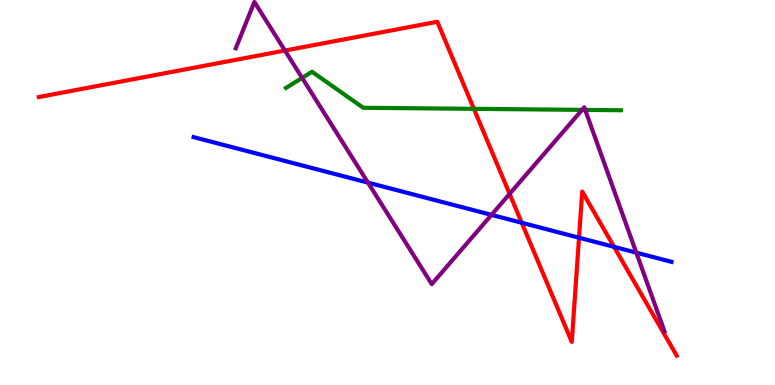[{'lines': ['blue', 'red'], 'intersections': [{'x': 6.73, 'y': 4.21}, {'x': 7.47, 'y': 3.83}, {'x': 7.92, 'y': 3.59}]}, {'lines': ['green', 'red'], 'intersections': [{'x': 6.11, 'y': 7.17}]}, {'lines': ['purple', 'red'], 'intersections': [{'x': 3.68, 'y': 8.69}, {'x': 6.58, 'y': 4.96}]}, {'lines': ['blue', 'green'], 'intersections': []}, {'lines': ['blue', 'purple'], 'intersections': [{'x': 4.75, 'y': 5.26}, {'x': 6.34, 'y': 4.42}, {'x': 8.21, 'y': 3.44}]}, {'lines': ['green', 'purple'], 'intersections': [{'x': 3.9, 'y': 7.98}, {'x': 7.51, 'y': 7.15}, {'x': 7.55, 'y': 7.15}]}]